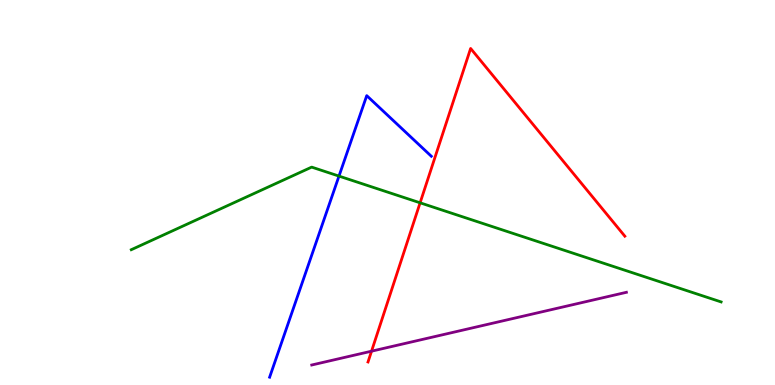[{'lines': ['blue', 'red'], 'intersections': []}, {'lines': ['green', 'red'], 'intersections': [{'x': 5.42, 'y': 4.73}]}, {'lines': ['purple', 'red'], 'intersections': [{'x': 4.79, 'y': 0.878}]}, {'lines': ['blue', 'green'], 'intersections': [{'x': 4.37, 'y': 5.43}]}, {'lines': ['blue', 'purple'], 'intersections': []}, {'lines': ['green', 'purple'], 'intersections': []}]